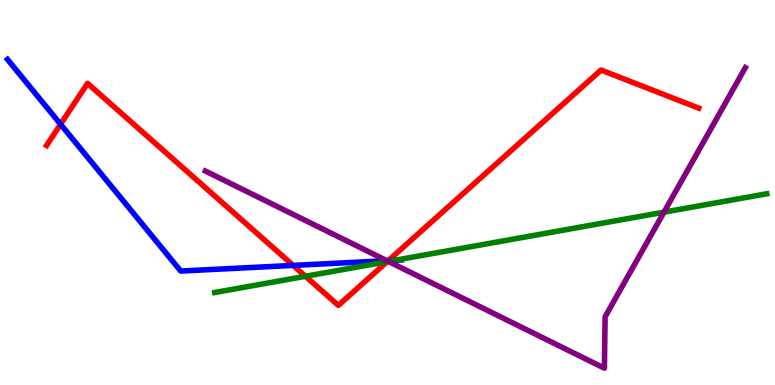[{'lines': ['blue', 'red'], 'intersections': [{'x': 0.781, 'y': 6.77}, {'x': 3.78, 'y': 3.11}, {'x': 5.01, 'y': 3.23}]}, {'lines': ['green', 'red'], 'intersections': [{'x': 3.94, 'y': 2.82}, {'x': 5.0, 'y': 3.2}]}, {'lines': ['purple', 'red'], 'intersections': [{'x': 5.0, 'y': 3.22}]}, {'lines': ['blue', 'green'], 'intersections': [{'x': 5.1, 'y': 3.24}]}, {'lines': ['blue', 'purple'], 'intersections': [{'x': 4.99, 'y': 3.23}]}, {'lines': ['green', 'purple'], 'intersections': [{'x': 5.01, 'y': 3.21}, {'x': 8.57, 'y': 4.49}]}]